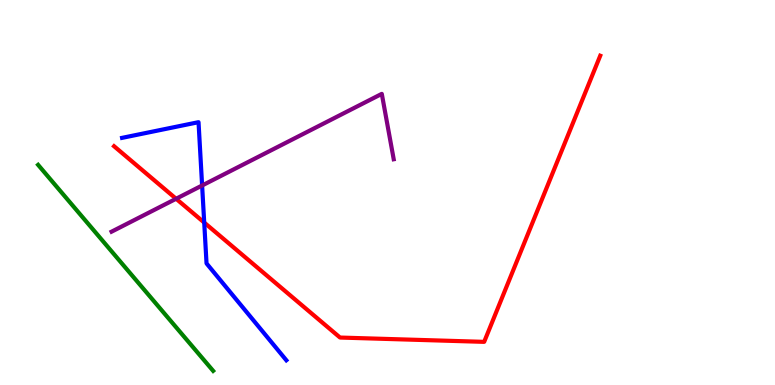[{'lines': ['blue', 'red'], 'intersections': [{'x': 2.64, 'y': 4.22}]}, {'lines': ['green', 'red'], 'intersections': []}, {'lines': ['purple', 'red'], 'intersections': [{'x': 2.27, 'y': 4.84}]}, {'lines': ['blue', 'green'], 'intersections': []}, {'lines': ['blue', 'purple'], 'intersections': [{'x': 2.61, 'y': 5.18}]}, {'lines': ['green', 'purple'], 'intersections': []}]